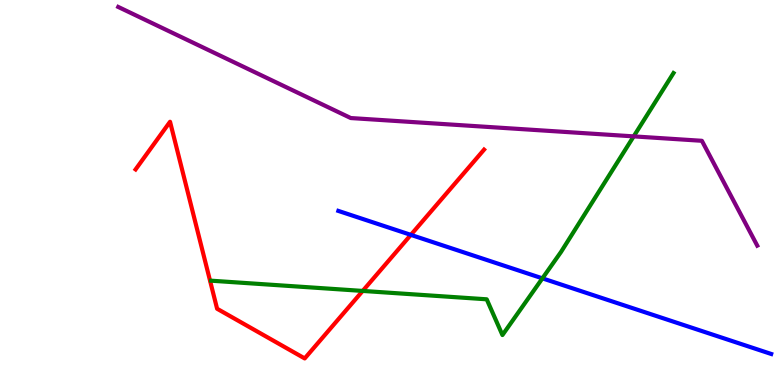[{'lines': ['blue', 'red'], 'intersections': [{'x': 5.3, 'y': 3.9}]}, {'lines': ['green', 'red'], 'intersections': [{'x': 4.68, 'y': 2.44}]}, {'lines': ['purple', 'red'], 'intersections': []}, {'lines': ['blue', 'green'], 'intersections': [{'x': 7.0, 'y': 2.77}]}, {'lines': ['blue', 'purple'], 'intersections': []}, {'lines': ['green', 'purple'], 'intersections': [{'x': 8.18, 'y': 6.46}]}]